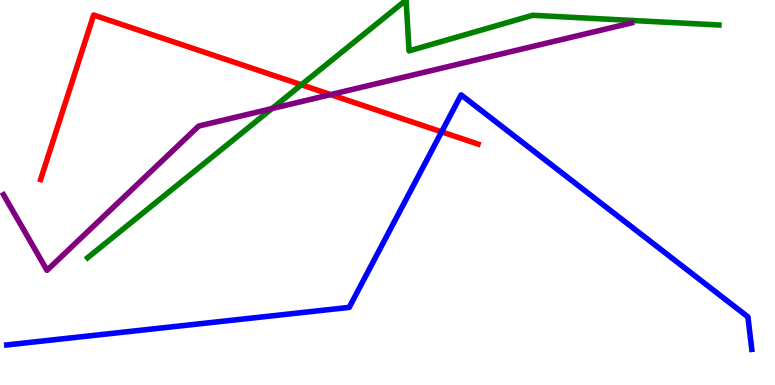[{'lines': ['blue', 'red'], 'intersections': [{'x': 5.7, 'y': 6.57}]}, {'lines': ['green', 'red'], 'intersections': [{'x': 3.89, 'y': 7.8}]}, {'lines': ['purple', 'red'], 'intersections': [{'x': 4.27, 'y': 7.54}]}, {'lines': ['blue', 'green'], 'intersections': []}, {'lines': ['blue', 'purple'], 'intersections': []}, {'lines': ['green', 'purple'], 'intersections': [{'x': 3.51, 'y': 7.18}]}]